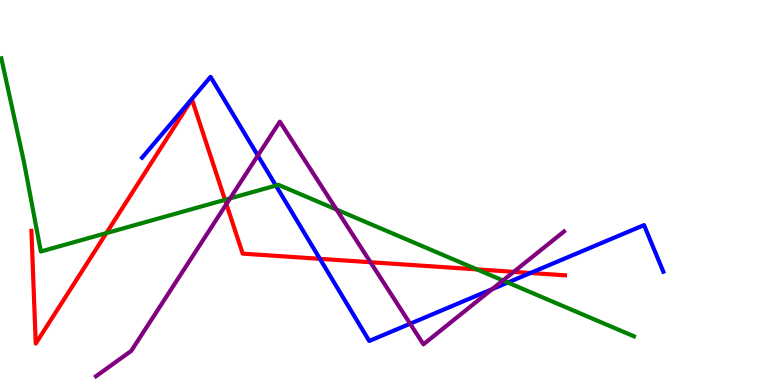[{'lines': ['blue', 'red'], 'intersections': [{'x': 4.13, 'y': 3.28}, {'x': 6.84, 'y': 2.91}]}, {'lines': ['green', 'red'], 'intersections': [{'x': 1.37, 'y': 3.95}, {'x': 2.9, 'y': 4.81}, {'x': 6.15, 'y': 3.0}]}, {'lines': ['purple', 'red'], 'intersections': [{'x': 2.92, 'y': 4.7}, {'x': 4.78, 'y': 3.19}, {'x': 6.63, 'y': 2.94}]}, {'lines': ['blue', 'green'], 'intersections': [{'x': 3.56, 'y': 5.18}, {'x': 6.55, 'y': 2.66}]}, {'lines': ['blue', 'purple'], 'intersections': [{'x': 3.33, 'y': 5.96}, {'x': 5.29, 'y': 1.59}, {'x': 6.35, 'y': 2.49}]}, {'lines': ['green', 'purple'], 'intersections': [{'x': 2.97, 'y': 4.85}, {'x': 4.34, 'y': 4.56}, {'x': 6.49, 'y': 2.71}]}]